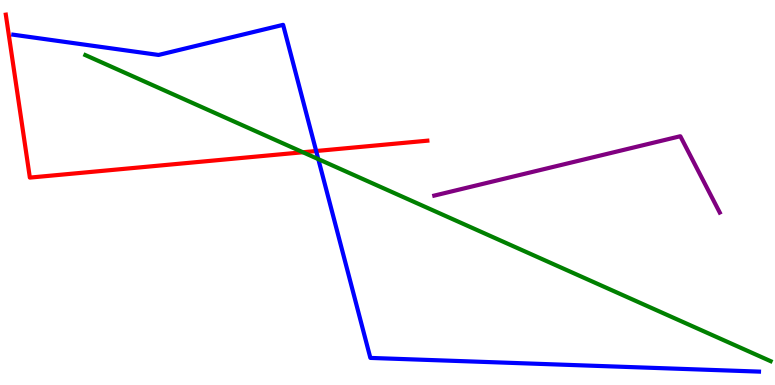[{'lines': ['blue', 'red'], 'intersections': [{'x': 4.08, 'y': 6.08}]}, {'lines': ['green', 'red'], 'intersections': [{'x': 3.91, 'y': 6.05}]}, {'lines': ['purple', 'red'], 'intersections': []}, {'lines': ['blue', 'green'], 'intersections': [{'x': 4.11, 'y': 5.87}]}, {'lines': ['blue', 'purple'], 'intersections': []}, {'lines': ['green', 'purple'], 'intersections': []}]